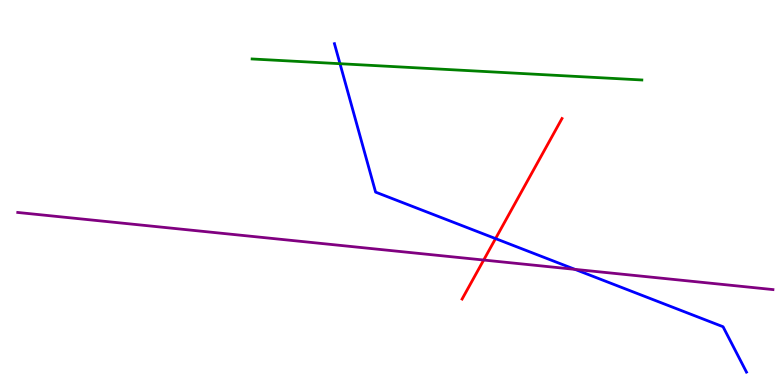[{'lines': ['blue', 'red'], 'intersections': [{'x': 6.39, 'y': 3.8}]}, {'lines': ['green', 'red'], 'intersections': []}, {'lines': ['purple', 'red'], 'intersections': [{'x': 6.24, 'y': 3.25}]}, {'lines': ['blue', 'green'], 'intersections': [{'x': 4.39, 'y': 8.35}]}, {'lines': ['blue', 'purple'], 'intersections': [{'x': 7.42, 'y': 3.0}]}, {'lines': ['green', 'purple'], 'intersections': []}]